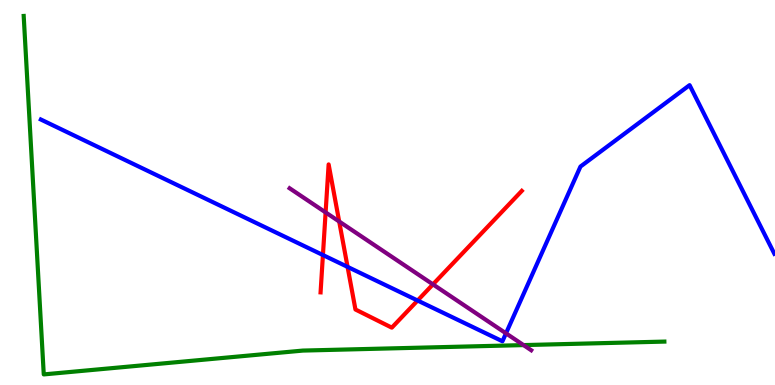[{'lines': ['blue', 'red'], 'intersections': [{'x': 4.17, 'y': 3.38}, {'x': 4.48, 'y': 3.07}, {'x': 5.39, 'y': 2.19}]}, {'lines': ['green', 'red'], 'intersections': []}, {'lines': ['purple', 'red'], 'intersections': [{'x': 4.2, 'y': 4.48}, {'x': 4.38, 'y': 4.25}, {'x': 5.59, 'y': 2.61}]}, {'lines': ['blue', 'green'], 'intersections': []}, {'lines': ['blue', 'purple'], 'intersections': [{'x': 6.53, 'y': 1.34}]}, {'lines': ['green', 'purple'], 'intersections': [{'x': 6.76, 'y': 1.04}]}]